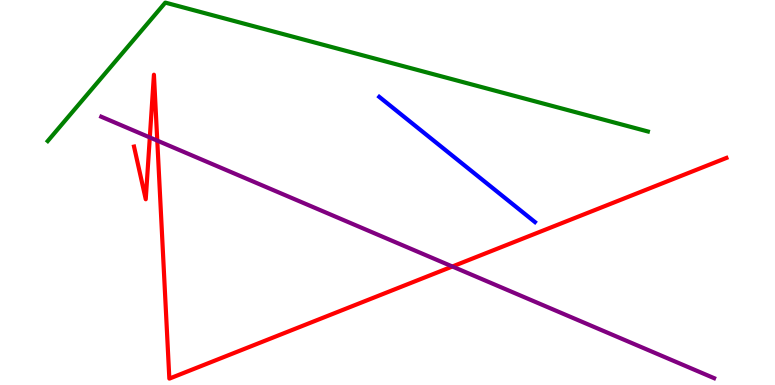[{'lines': ['blue', 'red'], 'intersections': []}, {'lines': ['green', 'red'], 'intersections': []}, {'lines': ['purple', 'red'], 'intersections': [{'x': 1.93, 'y': 6.43}, {'x': 2.03, 'y': 6.35}, {'x': 5.84, 'y': 3.08}]}, {'lines': ['blue', 'green'], 'intersections': []}, {'lines': ['blue', 'purple'], 'intersections': []}, {'lines': ['green', 'purple'], 'intersections': []}]